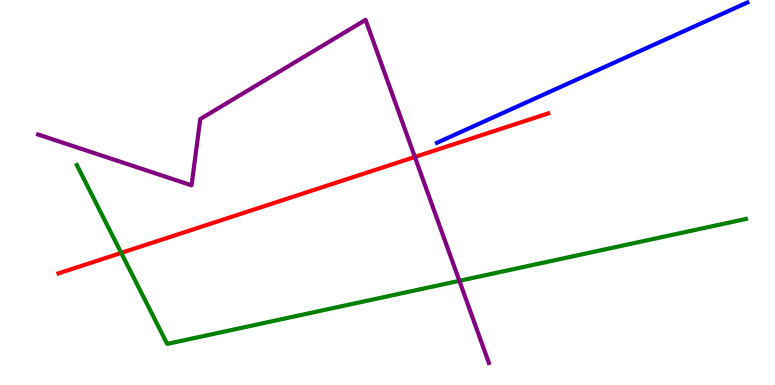[{'lines': ['blue', 'red'], 'intersections': []}, {'lines': ['green', 'red'], 'intersections': [{'x': 1.56, 'y': 3.43}]}, {'lines': ['purple', 'red'], 'intersections': [{'x': 5.35, 'y': 5.92}]}, {'lines': ['blue', 'green'], 'intersections': []}, {'lines': ['blue', 'purple'], 'intersections': []}, {'lines': ['green', 'purple'], 'intersections': [{'x': 5.93, 'y': 2.71}]}]